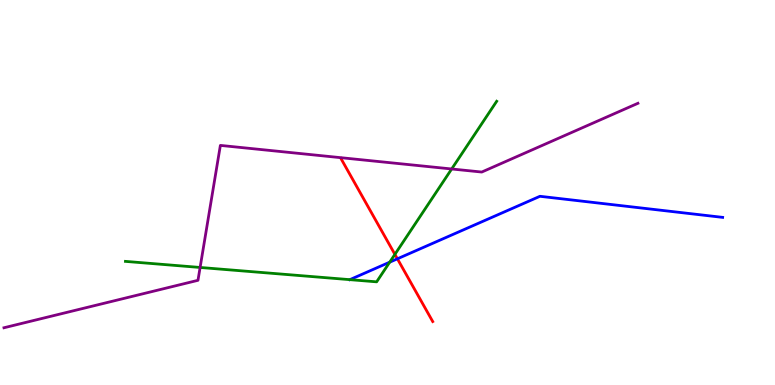[{'lines': ['blue', 'red'], 'intersections': [{'x': 5.13, 'y': 3.28}]}, {'lines': ['green', 'red'], 'intersections': [{'x': 5.1, 'y': 3.39}]}, {'lines': ['purple', 'red'], 'intersections': []}, {'lines': ['blue', 'green'], 'intersections': [{'x': 4.51, 'y': 2.74}, {'x': 5.03, 'y': 3.19}]}, {'lines': ['blue', 'purple'], 'intersections': []}, {'lines': ['green', 'purple'], 'intersections': [{'x': 2.58, 'y': 3.05}, {'x': 5.83, 'y': 5.61}]}]